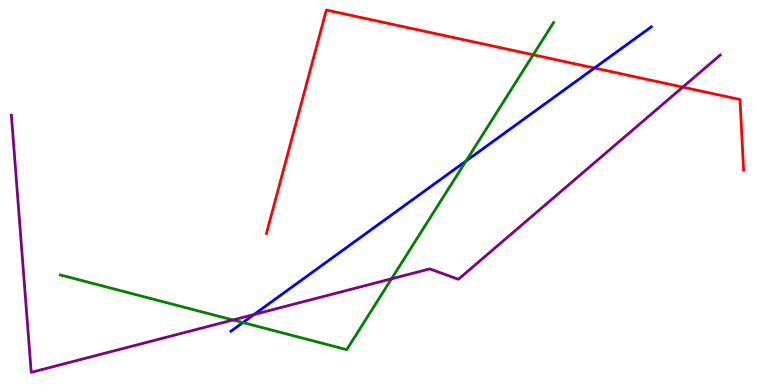[{'lines': ['blue', 'red'], 'intersections': [{'x': 7.67, 'y': 8.23}]}, {'lines': ['green', 'red'], 'intersections': [{'x': 6.88, 'y': 8.58}]}, {'lines': ['purple', 'red'], 'intersections': [{'x': 8.81, 'y': 7.74}]}, {'lines': ['blue', 'green'], 'intersections': [{'x': 3.13, 'y': 1.62}, {'x': 6.01, 'y': 5.82}]}, {'lines': ['blue', 'purple'], 'intersections': [{'x': 3.28, 'y': 1.83}]}, {'lines': ['green', 'purple'], 'intersections': [{'x': 3.01, 'y': 1.69}, {'x': 5.05, 'y': 2.76}]}]